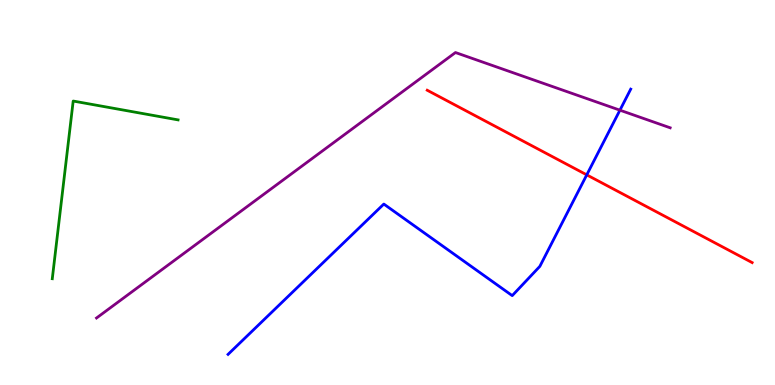[{'lines': ['blue', 'red'], 'intersections': [{'x': 7.57, 'y': 5.46}]}, {'lines': ['green', 'red'], 'intersections': []}, {'lines': ['purple', 'red'], 'intersections': []}, {'lines': ['blue', 'green'], 'intersections': []}, {'lines': ['blue', 'purple'], 'intersections': [{'x': 8.0, 'y': 7.14}]}, {'lines': ['green', 'purple'], 'intersections': []}]